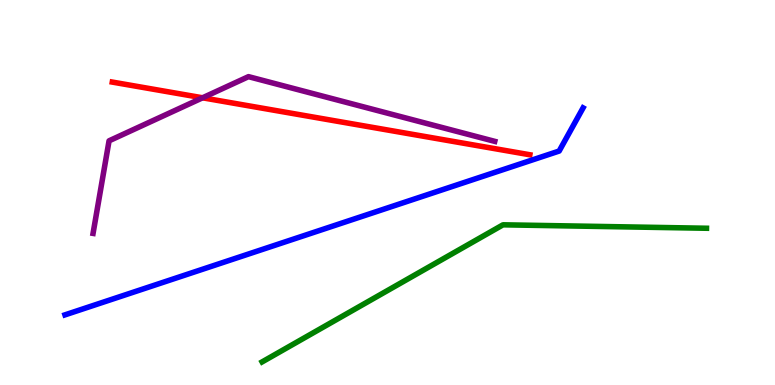[{'lines': ['blue', 'red'], 'intersections': []}, {'lines': ['green', 'red'], 'intersections': []}, {'lines': ['purple', 'red'], 'intersections': [{'x': 2.61, 'y': 7.46}]}, {'lines': ['blue', 'green'], 'intersections': []}, {'lines': ['blue', 'purple'], 'intersections': []}, {'lines': ['green', 'purple'], 'intersections': []}]